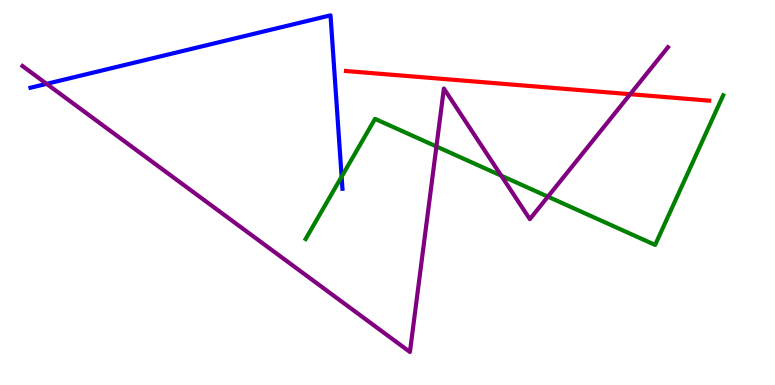[{'lines': ['blue', 'red'], 'intersections': []}, {'lines': ['green', 'red'], 'intersections': []}, {'lines': ['purple', 'red'], 'intersections': [{'x': 8.13, 'y': 7.55}]}, {'lines': ['blue', 'green'], 'intersections': [{'x': 4.41, 'y': 5.41}]}, {'lines': ['blue', 'purple'], 'intersections': [{'x': 0.602, 'y': 7.82}]}, {'lines': ['green', 'purple'], 'intersections': [{'x': 5.63, 'y': 6.2}, {'x': 6.47, 'y': 5.44}, {'x': 7.07, 'y': 4.89}]}]